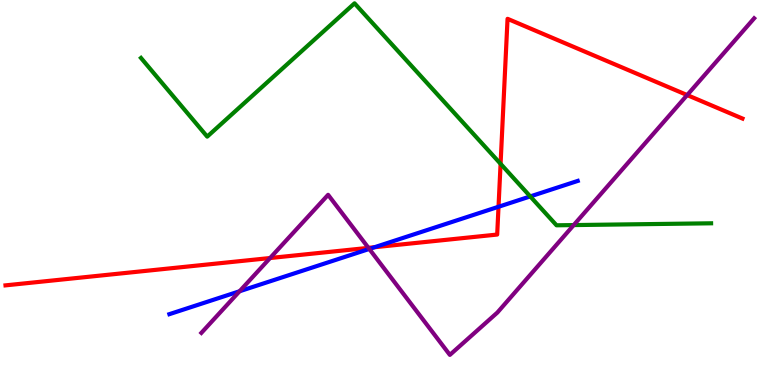[{'lines': ['blue', 'red'], 'intersections': [{'x': 4.83, 'y': 3.58}, {'x': 6.43, 'y': 4.63}]}, {'lines': ['green', 'red'], 'intersections': [{'x': 6.46, 'y': 5.74}]}, {'lines': ['purple', 'red'], 'intersections': [{'x': 3.48, 'y': 3.3}, {'x': 4.75, 'y': 3.56}, {'x': 8.87, 'y': 7.53}]}, {'lines': ['blue', 'green'], 'intersections': [{'x': 6.84, 'y': 4.9}]}, {'lines': ['blue', 'purple'], 'intersections': [{'x': 3.09, 'y': 2.43}, {'x': 4.76, 'y': 3.53}]}, {'lines': ['green', 'purple'], 'intersections': [{'x': 7.4, 'y': 4.15}]}]